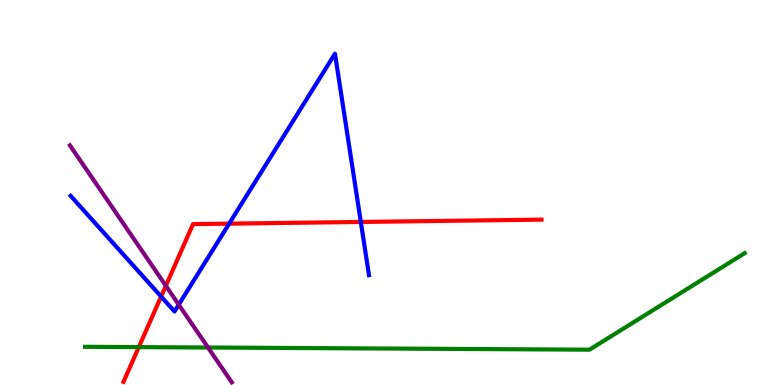[{'lines': ['blue', 'red'], 'intersections': [{'x': 2.08, 'y': 2.3}, {'x': 2.96, 'y': 4.19}, {'x': 4.66, 'y': 4.23}]}, {'lines': ['green', 'red'], 'intersections': [{'x': 1.79, 'y': 0.984}]}, {'lines': ['purple', 'red'], 'intersections': [{'x': 2.14, 'y': 2.58}]}, {'lines': ['blue', 'green'], 'intersections': []}, {'lines': ['blue', 'purple'], 'intersections': [{'x': 2.31, 'y': 2.09}]}, {'lines': ['green', 'purple'], 'intersections': [{'x': 2.68, 'y': 0.974}]}]